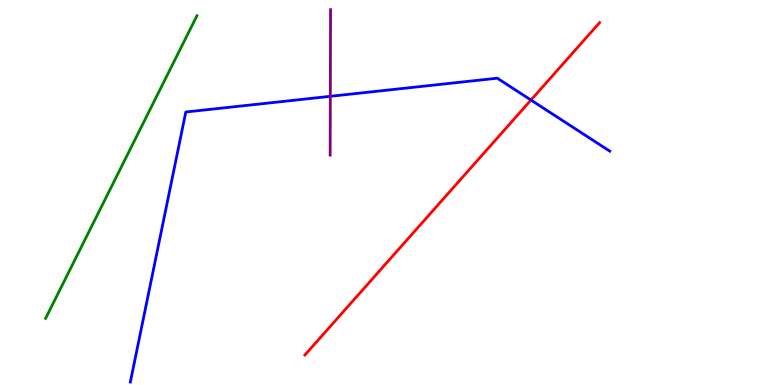[{'lines': ['blue', 'red'], 'intersections': [{'x': 6.85, 'y': 7.4}]}, {'lines': ['green', 'red'], 'intersections': []}, {'lines': ['purple', 'red'], 'intersections': []}, {'lines': ['blue', 'green'], 'intersections': []}, {'lines': ['blue', 'purple'], 'intersections': [{'x': 4.26, 'y': 7.5}]}, {'lines': ['green', 'purple'], 'intersections': []}]